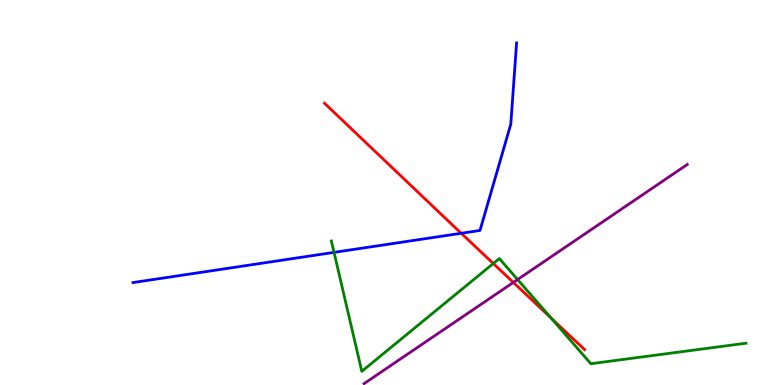[{'lines': ['blue', 'red'], 'intersections': [{'x': 5.95, 'y': 3.94}]}, {'lines': ['green', 'red'], 'intersections': [{'x': 6.37, 'y': 3.16}, {'x': 7.11, 'y': 1.74}]}, {'lines': ['purple', 'red'], 'intersections': [{'x': 6.62, 'y': 2.66}]}, {'lines': ['blue', 'green'], 'intersections': [{'x': 4.31, 'y': 3.44}]}, {'lines': ['blue', 'purple'], 'intersections': []}, {'lines': ['green', 'purple'], 'intersections': [{'x': 6.68, 'y': 2.74}]}]